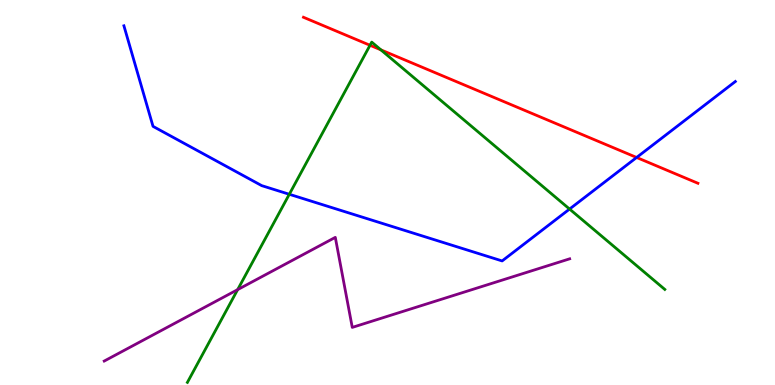[{'lines': ['blue', 'red'], 'intersections': [{'x': 8.21, 'y': 5.91}]}, {'lines': ['green', 'red'], 'intersections': [{'x': 4.77, 'y': 8.82}, {'x': 4.91, 'y': 8.71}]}, {'lines': ['purple', 'red'], 'intersections': []}, {'lines': ['blue', 'green'], 'intersections': [{'x': 3.73, 'y': 4.95}, {'x': 7.35, 'y': 4.57}]}, {'lines': ['blue', 'purple'], 'intersections': []}, {'lines': ['green', 'purple'], 'intersections': [{'x': 3.07, 'y': 2.48}]}]